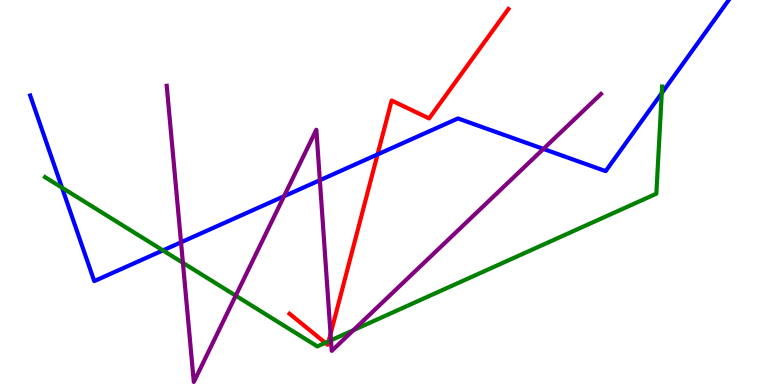[{'lines': ['blue', 'red'], 'intersections': [{'x': 4.87, 'y': 5.99}]}, {'lines': ['green', 'red'], 'intersections': [{'x': 4.2, 'y': 1.1}, {'x': 4.24, 'y': 1.13}]}, {'lines': ['purple', 'red'], 'intersections': [{'x': 4.27, 'y': 1.33}]}, {'lines': ['blue', 'green'], 'intersections': [{'x': 0.8, 'y': 5.13}, {'x': 2.1, 'y': 3.5}, {'x': 8.54, 'y': 7.58}]}, {'lines': ['blue', 'purple'], 'intersections': [{'x': 2.34, 'y': 3.71}, {'x': 3.66, 'y': 4.9}, {'x': 4.13, 'y': 5.32}, {'x': 7.01, 'y': 6.13}]}, {'lines': ['green', 'purple'], 'intersections': [{'x': 2.36, 'y': 3.17}, {'x': 3.04, 'y': 2.32}, {'x': 4.27, 'y': 1.16}, {'x': 4.56, 'y': 1.42}]}]